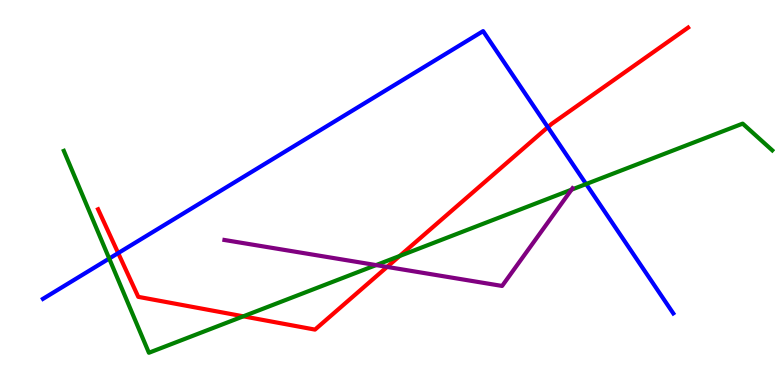[{'lines': ['blue', 'red'], 'intersections': [{'x': 1.52, 'y': 3.43}, {'x': 7.07, 'y': 6.7}]}, {'lines': ['green', 'red'], 'intersections': [{'x': 3.14, 'y': 1.78}, {'x': 5.16, 'y': 3.35}]}, {'lines': ['purple', 'red'], 'intersections': [{'x': 4.99, 'y': 3.07}]}, {'lines': ['blue', 'green'], 'intersections': [{'x': 1.41, 'y': 3.28}, {'x': 7.56, 'y': 5.22}]}, {'lines': ['blue', 'purple'], 'intersections': []}, {'lines': ['green', 'purple'], 'intersections': [{'x': 4.85, 'y': 3.11}, {'x': 7.37, 'y': 5.07}]}]